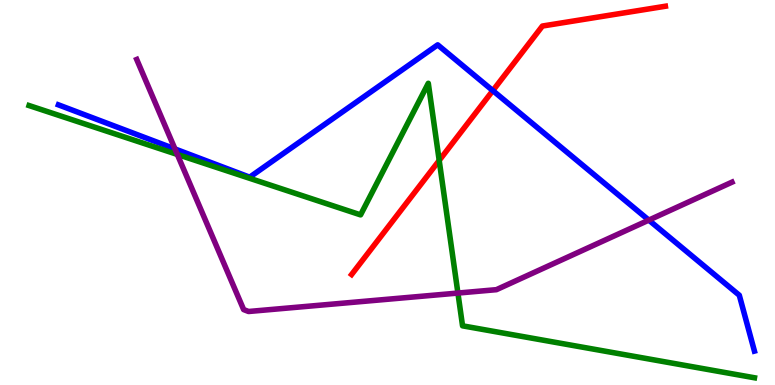[{'lines': ['blue', 'red'], 'intersections': [{'x': 6.36, 'y': 7.65}]}, {'lines': ['green', 'red'], 'intersections': [{'x': 5.67, 'y': 5.83}]}, {'lines': ['purple', 'red'], 'intersections': []}, {'lines': ['blue', 'green'], 'intersections': []}, {'lines': ['blue', 'purple'], 'intersections': [{'x': 2.26, 'y': 6.13}, {'x': 8.37, 'y': 4.28}]}, {'lines': ['green', 'purple'], 'intersections': [{'x': 2.29, 'y': 5.99}, {'x': 5.91, 'y': 2.39}]}]